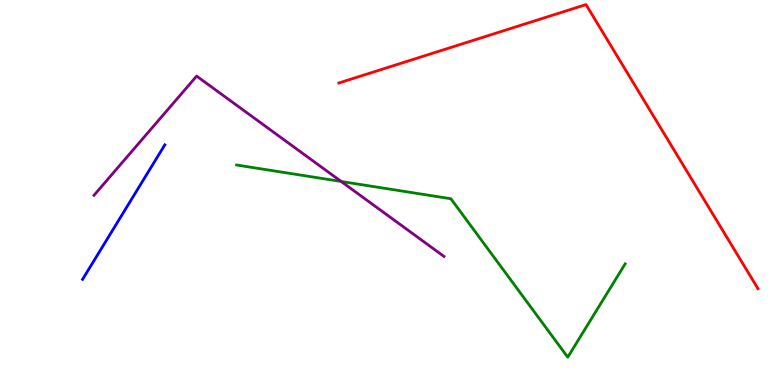[{'lines': ['blue', 'red'], 'intersections': []}, {'lines': ['green', 'red'], 'intersections': []}, {'lines': ['purple', 'red'], 'intersections': []}, {'lines': ['blue', 'green'], 'intersections': []}, {'lines': ['blue', 'purple'], 'intersections': []}, {'lines': ['green', 'purple'], 'intersections': [{'x': 4.4, 'y': 5.29}]}]